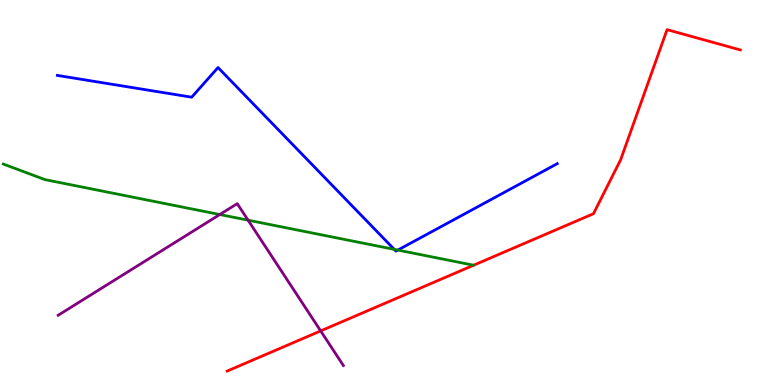[{'lines': ['blue', 'red'], 'intersections': []}, {'lines': ['green', 'red'], 'intersections': []}, {'lines': ['purple', 'red'], 'intersections': [{'x': 4.14, 'y': 1.4}]}, {'lines': ['blue', 'green'], 'intersections': [{'x': 5.09, 'y': 3.52}, {'x': 5.13, 'y': 3.5}]}, {'lines': ['blue', 'purple'], 'intersections': []}, {'lines': ['green', 'purple'], 'intersections': [{'x': 2.84, 'y': 4.43}, {'x': 3.2, 'y': 4.28}]}]